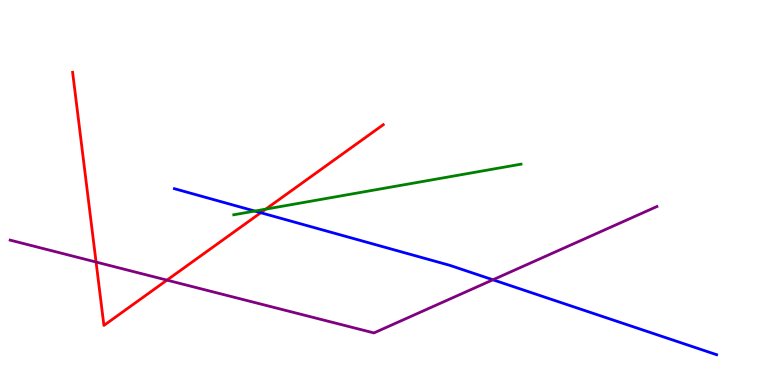[{'lines': ['blue', 'red'], 'intersections': [{'x': 3.36, 'y': 4.47}]}, {'lines': ['green', 'red'], 'intersections': [{'x': 3.43, 'y': 4.57}]}, {'lines': ['purple', 'red'], 'intersections': [{'x': 1.24, 'y': 3.19}, {'x': 2.15, 'y': 2.72}]}, {'lines': ['blue', 'green'], 'intersections': [{'x': 3.29, 'y': 4.52}]}, {'lines': ['blue', 'purple'], 'intersections': [{'x': 6.36, 'y': 2.73}]}, {'lines': ['green', 'purple'], 'intersections': []}]